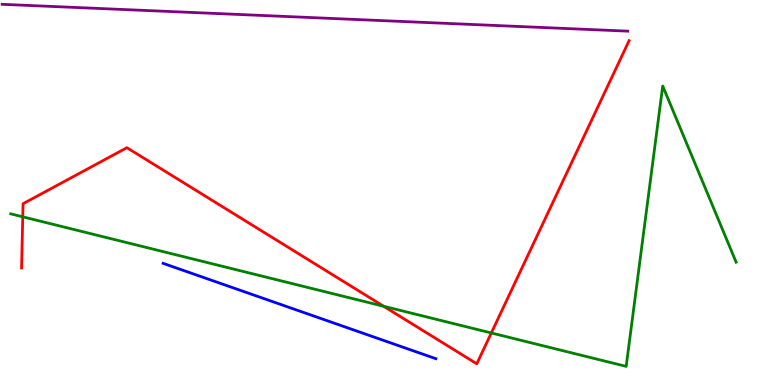[{'lines': ['blue', 'red'], 'intersections': []}, {'lines': ['green', 'red'], 'intersections': [{'x': 0.294, 'y': 4.37}, {'x': 4.95, 'y': 2.05}, {'x': 6.34, 'y': 1.35}]}, {'lines': ['purple', 'red'], 'intersections': []}, {'lines': ['blue', 'green'], 'intersections': []}, {'lines': ['blue', 'purple'], 'intersections': []}, {'lines': ['green', 'purple'], 'intersections': []}]